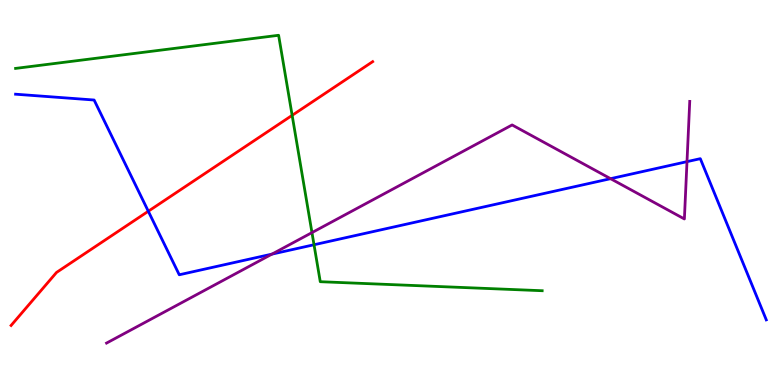[{'lines': ['blue', 'red'], 'intersections': [{'x': 1.91, 'y': 4.51}]}, {'lines': ['green', 'red'], 'intersections': [{'x': 3.77, 'y': 7.0}]}, {'lines': ['purple', 'red'], 'intersections': []}, {'lines': ['blue', 'green'], 'intersections': [{'x': 4.05, 'y': 3.64}]}, {'lines': ['blue', 'purple'], 'intersections': [{'x': 3.51, 'y': 3.4}, {'x': 7.88, 'y': 5.36}, {'x': 8.86, 'y': 5.8}]}, {'lines': ['green', 'purple'], 'intersections': [{'x': 4.03, 'y': 3.96}]}]